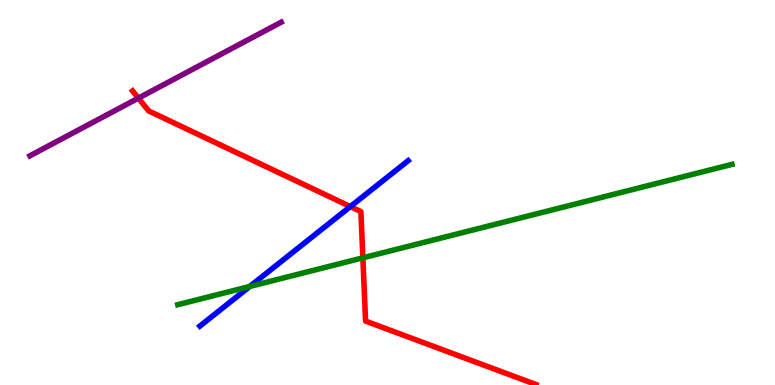[{'lines': ['blue', 'red'], 'intersections': [{'x': 4.52, 'y': 4.63}]}, {'lines': ['green', 'red'], 'intersections': [{'x': 4.68, 'y': 3.3}]}, {'lines': ['purple', 'red'], 'intersections': [{'x': 1.79, 'y': 7.45}]}, {'lines': ['blue', 'green'], 'intersections': [{'x': 3.22, 'y': 2.56}]}, {'lines': ['blue', 'purple'], 'intersections': []}, {'lines': ['green', 'purple'], 'intersections': []}]